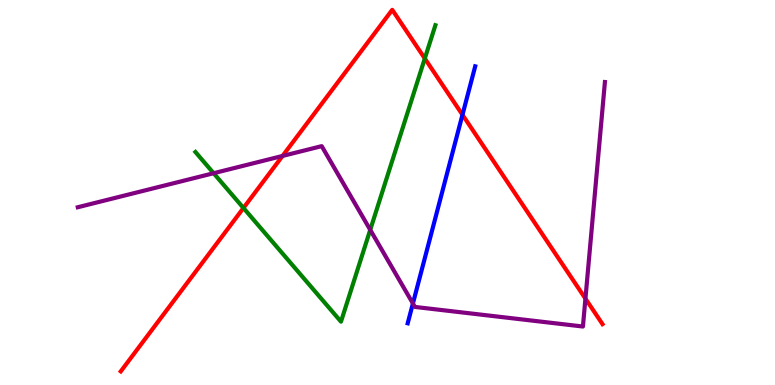[{'lines': ['blue', 'red'], 'intersections': [{'x': 5.97, 'y': 7.02}]}, {'lines': ['green', 'red'], 'intersections': [{'x': 3.14, 'y': 4.6}, {'x': 5.48, 'y': 8.48}]}, {'lines': ['purple', 'red'], 'intersections': [{'x': 3.65, 'y': 5.95}, {'x': 7.55, 'y': 2.24}]}, {'lines': ['blue', 'green'], 'intersections': []}, {'lines': ['blue', 'purple'], 'intersections': [{'x': 5.33, 'y': 2.12}]}, {'lines': ['green', 'purple'], 'intersections': [{'x': 2.76, 'y': 5.5}, {'x': 4.78, 'y': 4.03}]}]